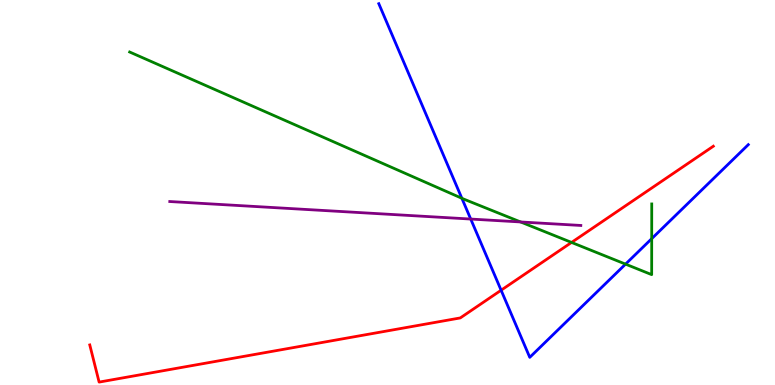[{'lines': ['blue', 'red'], 'intersections': [{'x': 6.47, 'y': 2.46}]}, {'lines': ['green', 'red'], 'intersections': [{'x': 7.37, 'y': 3.7}]}, {'lines': ['purple', 'red'], 'intersections': []}, {'lines': ['blue', 'green'], 'intersections': [{'x': 5.96, 'y': 4.85}, {'x': 8.07, 'y': 3.14}, {'x': 8.41, 'y': 3.8}]}, {'lines': ['blue', 'purple'], 'intersections': [{'x': 6.07, 'y': 4.31}]}, {'lines': ['green', 'purple'], 'intersections': [{'x': 6.72, 'y': 4.23}]}]